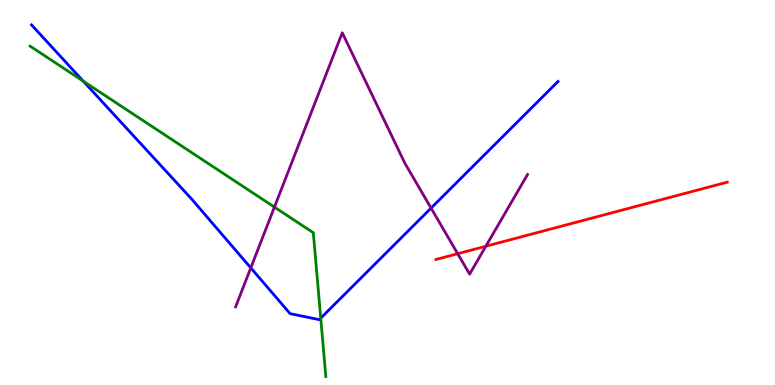[{'lines': ['blue', 'red'], 'intersections': []}, {'lines': ['green', 'red'], 'intersections': []}, {'lines': ['purple', 'red'], 'intersections': [{'x': 5.91, 'y': 3.41}, {'x': 6.27, 'y': 3.6}]}, {'lines': ['blue', 'green'], 'intersections': [{'x': 1.07, 'y': 7.89}, {'x': 4.14, 'y': 1.74}]}, {'lines': ['blue', 'purple'], 'intersections': [{'x': 3.24, 'y': 3.04}, {'x': 5.56, 'y': 4.6}]}, {'lines': ['green', 'purple'], 'intersections': [{'x': 3.54, 'y': 4.62}]}]